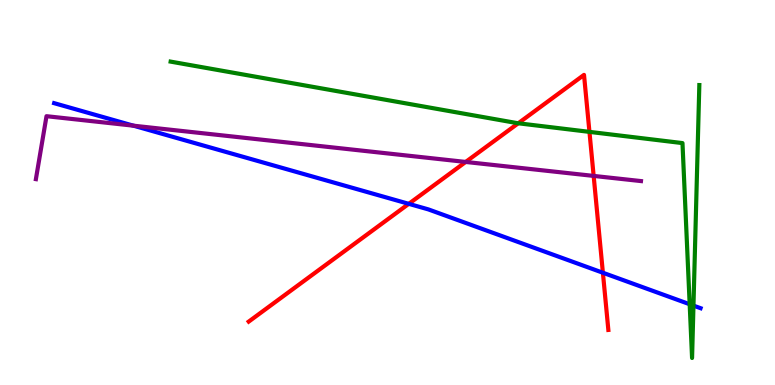[{'lines': ['blue', 'red'], 'intersections': [{'x': 5.27, 'y': 4.71}, {'x': 7.78, 'y': 2.92}]}, {'lines': ['green', 'red'], 'intersections': [{'x': 6.69, 'y': 6.8}, {'x': 7.61, 'y': 6.57}]}, {'lines': ['purple', 'red'], 'intersections': [{'x': 6.01, 'y': 5.79}, {'x': 7.66, 'y': 5.43}]}, {'lines': ['blue', 'green'], 'intersections': [{'x': 8.9, 'y': 2.1}, {'x': 8.95, 'y': 2.06}]}, {'lines': ['blue', 'purple'], 'intersections': [{'x': 1.72, 'y': 6.74}]}, {'lines': ['green', 'purple'], 'intersections': []}]